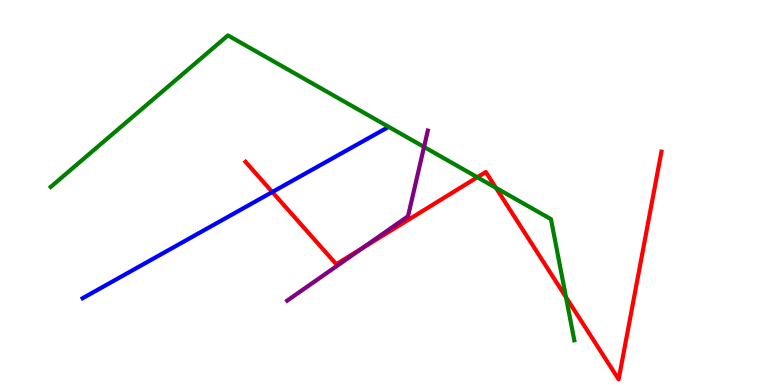[{'lines': ['blue', 'red'], 'intersections': [{'x': 3.51, 'y': 5.01}]}, {'lines': ['green', 'red'], 'intersections': [{'x': 6.16, 'y': 5.4}, {'x': 6.4, 'y': 5.12}, {'x': 7.3, 'y': 2.28}]}, {'lines': ['purple', 'red'], 'intersections': [{'x': 4.68, 'y': 3.56}]}, {'lines': ['blue', 'green'], 'intersections': []}, {'lines': ['blue', 'purple'], 'intersections': []}, {'lines': ['green', 'purple'], 'intersections': [{'x': 5.47, 'y': 6.18}]}]